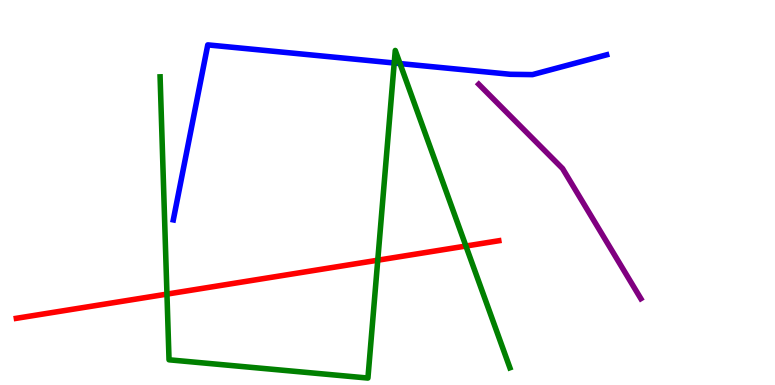[{'lines': ['blue', 'red'], 'intersections': []}, {'lines': ['green', 'red'], 'intersections': [{'x': 2.15, 'y': 2.36}, {'x': 4.87, 'y': 3.24}, {'x': 6.01, 'y': 3.61}]}, {'lines': ['purple', 'red'], 'intersections': []}, {'lines': ['blue', 'green'], 'intersections': [{'x': 5.09, 'y': 8.36}, {'x': 5.16, 'y': 8.35}]}, {'lines': ['blue', 'purple'], 'intersections': []}, {'lines': ['green', 'purple'], 'intersections': []}]